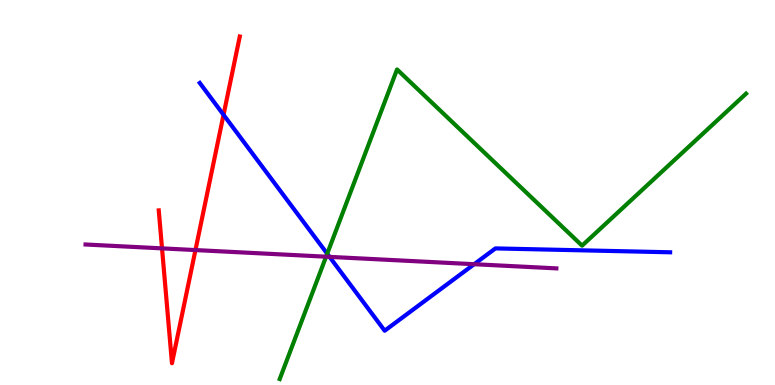[{'lines': ['blue', 'red'], 'intersections': [{'x': 2.88, 'y': 7.02}]}, {'lines': ['green', 'red'], 'intersections': []}, {'lines': ['purple', 'red'], 'intersections': [{'x': 2.09, 'y': 3.55}, {'x': 2.52, 'y': 3.5}]}, {'lines': ['blue', 'green'], 'intersections': [{'x': 4.22, 'y': 3.41}]}, {'lines': ['blue', 'purple'], 'intersections': [{'x': 4.25, 'y': 3.33}, {'x': 6.12, 'y': 3.14}]}, {'lines': ['green', 'purple'], 'intersections': [{'x': 4.21, 'y': 3.33}]}]